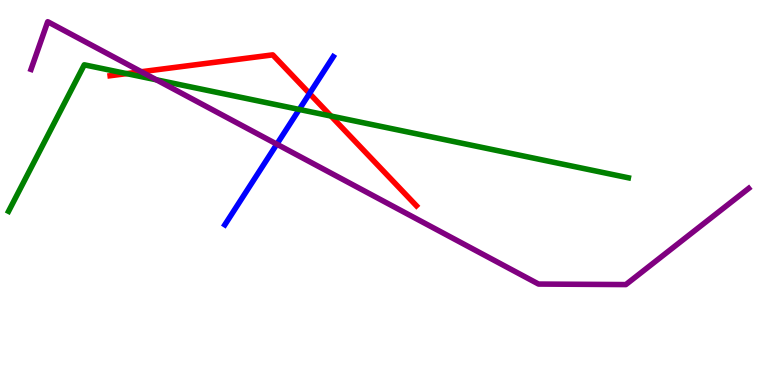[{'lines': ['blue', 'red'], 'intersections': [{'x': 3.99, 'y': 7.57}]}, {'lines': ['green', 'red'], 'intersections': [{'x': 1.63, 'y': 8.09}, {'x': 4.27, 'y': 6.99}]}, {'lines': ['purple', 'red'], 'intersections': [{'x': 1.82, 'y': 8.14}]}, {'lines': ['blue', 'green'], 'intersections': [{'x': 3.86, 'y': 7.16}]}, {'lines': ['blue', 'purple'], 'intersections': [{'x': 3.57, 'y': 6.26}]}, {'lines': ['green', 'purple'], 'intersections': [{'x': 2.02, 'y': 7.93}]}]